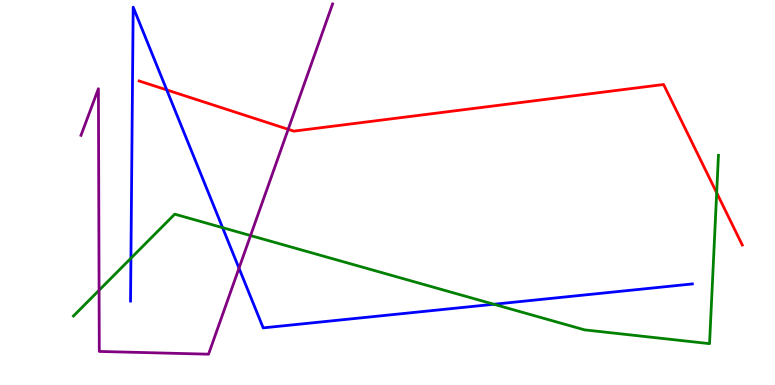[{'lines': ['blue', 'red'], 'intersections': [{'x': 2.15, 'y': 7.66}]}, {'lines': ['green', 'red'], 'intersections': [{'x': 9.25, 'y': 4.99}]}, {'lines': ['purple', 'red'], 'intersections': [{'x': 3.72, 'y': 6.64}]}, {'lines': ['blue', 'green'], 'intersections': [{'x': 1.69, 'y': 3.29}, {'x': 2.87, 'y': 4.09}, {'x': 6.37, 'y': 2.1}]}, {'lines': ['blue', 'purple'], 'intersections': [{'x': 3.08, 'y': 3.03}]}, {'lines': ['green', 'purple'], 'intersections': [{'x': 1.28, 'y': 2.46}, {'x': 3.23, 'y': 3.88}]}]